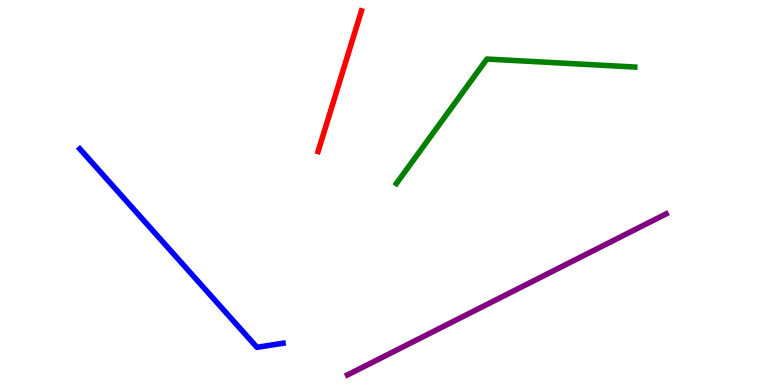[{'lines': ['blue', 'red'], 'intersections': []}, {'lines': ['green', 'red'], 'intersections': []}, {'lines': ['purple', 'red'], 'intersections': []}, {'lines': ['blue', 'green'], 'intersections': []}, {'lines': ['blue', 'purple'], 'intersections': []}, {'lines': ['green', 'purple'], 'intersections': []}]